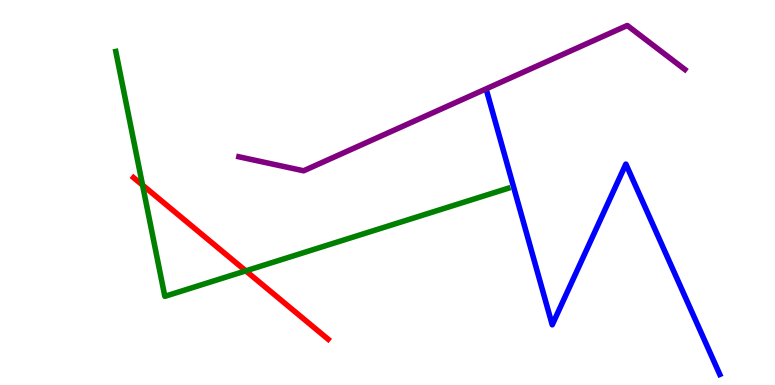[{'lines': ['blue', 'red'], 'intersections': []}, {'lines': ['green', 'red'], 'intersections': [{'x': 1.84, 'y': 5.19}, {'x': 3.17, 'y': 2.96}]}, {'lines': ['purple', 'red'], 'intersections': []}, {'lines': ['blue', 'green'], 'intersections': []}, {'lines': ['blue', 'purple'], 'intersections': []}, {'lines': ['green', 'purple'], 'intersections': []}]